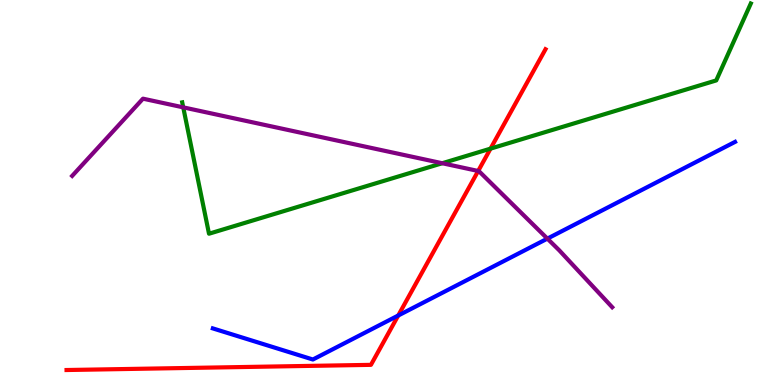[{'lines': ['blue', 'red'], 'intersections': [{'x': 5.14, 'y': 1.8}]}, {'lines': ['green', 'red'], 'intersections': [{'x': 6.33, 'y': 6.14}]}, {'lines': ['purple', 'red'], 'intersections': [{'x': 6.17, 'y': 5.56}]}, {'lines': ['blue', 'green'], 'intersections': []}, {'lines': ['blue', 'purple'], 'intersections': [{'x': 7.06, 'y': 3.8}]}, {'lines': ['green', 'purple'], 'intersections': [{'x': 2.36, 'y': 7.21}, {'x': 5.71, 'y': 5.76}]}]